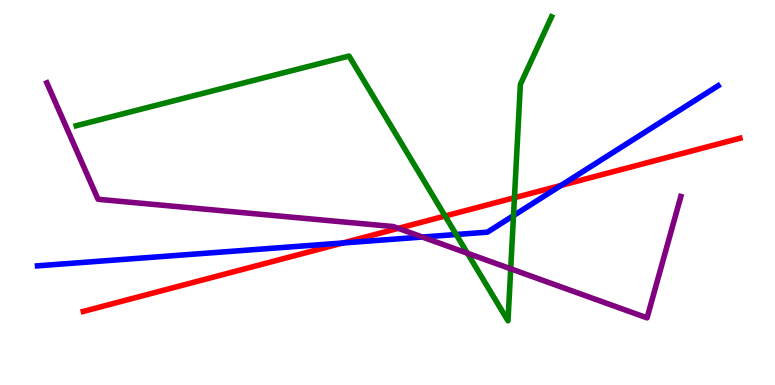[{'lines': ['blue', 'red'], 'intersections': [{'x': 4.42, 'y': 3.69}, {'x': 7.24, 'y': 5.18}]}, {'lines': ['green', 'red'], 'intersections': [{'x': 5.74, 'y': 4.39}, {'x': 6.64, 'y': 4.86}]}, {'lines': ['purple', 'red'], 'intersections': [{'x': 5.14, 'y': 4.07}]}, {'lines': ['blue', 'green'], 'intersections': [{'x': 5.89, 'y': 3.91}, {'x': 6.63, 'y': 4.4}]}, {'lines': ['blue', 'purple'], 'intersections': [{'x': 5.45, 'y': 3.84}]}, {'lines': ['green', 'purple'], 'intersections': [{'x': 6.03, 'y': 3.42}, {'x': 6.59, 'y': 3.02}]}]